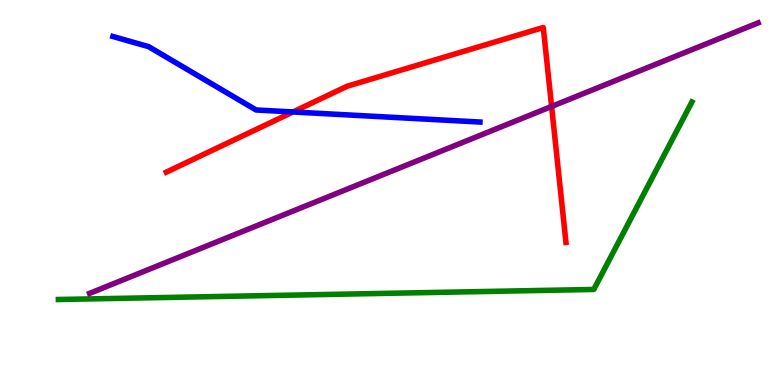[{'lines': ['blue', 'red'], 'intersections': [{'x': 3.78, 'y': 7.09}]}, {'lines': ['green', 'red'], 'intersections': []}, {'lines': ['purple', 'red'], 'intersections': [{'x': 7.12, 'y': 7.24}]}, {'lines': ['blue', 'green'], 'intersections': []}, {'lines': ['blue', 'purple'], 'intersections': []}, {'lines': ['green', 'purple'], 'intersections': []}]